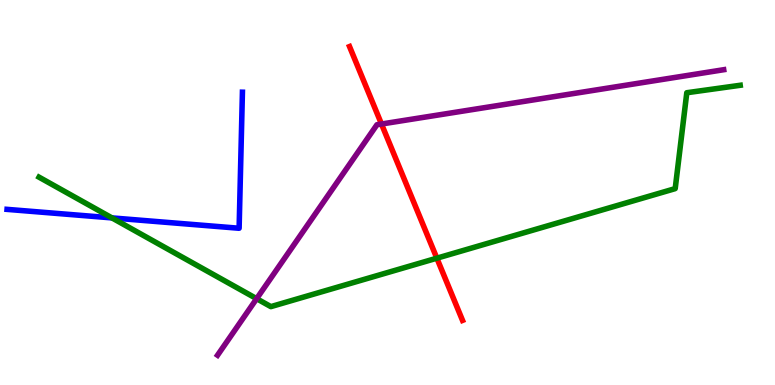[{'lines': ['blue', 'red'], 'intersections': []}, {'lines': ['green', 'red'], 'intersections': [{'x': 5.64, 'y': 3.29}]}, {'lines': ['purple', 'red'], 'intersections': [{'x': 4.92, 'y': 6.78}]}, {'lines': ['blue', 'green'], 'intersections': [{'x': 1.44, 'y': 4.34}]}, {'lines': ['blue', 'purple'], 'intersections': []}, {'lines': ['green', 'purple'], 'intersections': [{'x': 3.31, 'y': 2.24}]}]